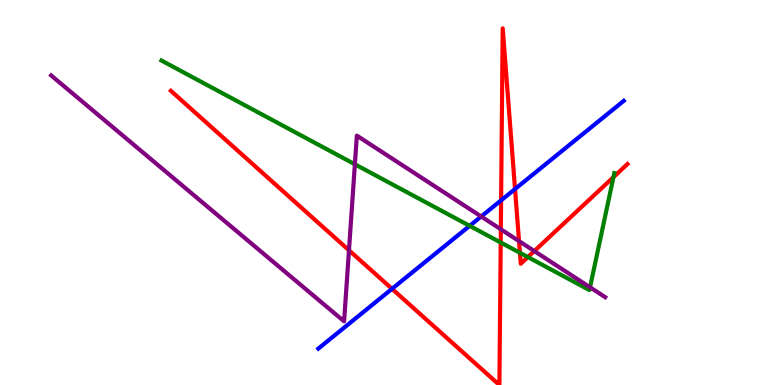[{'lines': ['blue', 'red'], 'intersections': [{'x': 5.06, 'y': 2.5}, {'x': 6.47, 'y': 4.8}, {'x': 6.65, 'y': 5.09}]}, {'lines': ['green', 'red'], 'intersections': [{'x': 6.46, 'y': 3.7}, {'x': 6.71, 'y': 3.43}, {'x': 6.81, 'y': 3.32}, {'x': 7.92, 'y': 5.4}]}, {'lines': ['purple', 'red'], 'intersections': [{'x': 4.5, 'y': 3.5}, {'x': 6.46, 'y': 4.04}, {'x': 6.7, 'y': 3.74}, {'x': 6.89, 'y': 3.48}]}, {'lines': ['blue', 'green'], 'intersections': [{'x': 6.06, 'y': 4.13}]}, {'lines': ['blue', 'purple'], 'intersections': [{'x': 6.21, 'y': 4.38}]}, {'lines': ['green', 'purple'], 'intersections': [{'x': 4.58, 'y': 5.73}, {'x': 7.61, 'y': 2.54}]}]